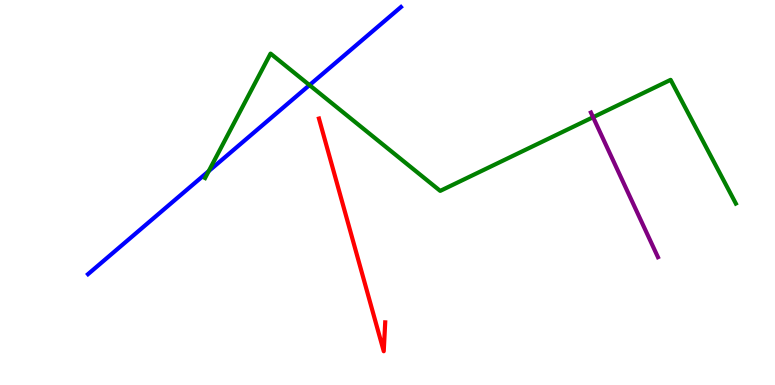[{'lines': ['blue', 'red'], 'intersections': []}, {'lines': ['green', 'red'], 'intersections': []}, {'lines': ['purple', 'red'], 'intersections': []}, {'lines': ['blue', 'green'], 'intersections': [{'x': 2.69, 'y': 5.56}, {'x': 3.99, 'y': 7.79}]}, {'lines': ['blue', 'purple'], 'intersections': []}, {'lines': ['green', 'purple'], 'intersections': [{'x': 7.65, 'y': 6.96}]}]